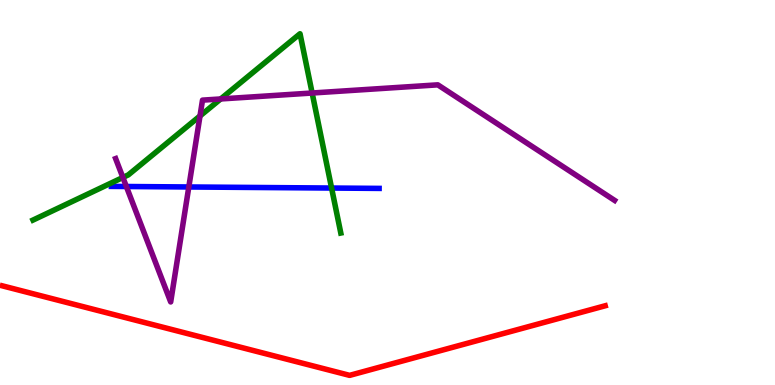[{'lines': ['blue', 'red'], 'intersections': []}, {'lines': ['green', 'red'], 'intersections': []}, {'lines': ['purple', 'red'], 'intersections': []}, {'lines': ['blue', 'green'], 'intersections': [{'x': 4.28, 'y': 5.12}]}, {'lines': ['blue', 'purple'], 'intersections': [{'x': 1.63, 'y': 5.16}, {'x': 2.44, 'y': 5.14}]}, {'lines': ['green', 'purple'], 'intersections': [{'x': 1.59, 'y': 5.39}, {'x': 2.58, 'y': 6.99}, {'x': 2.85, 'y': 7.43}, {'x': 4.03, 'y': 7.58}]}]